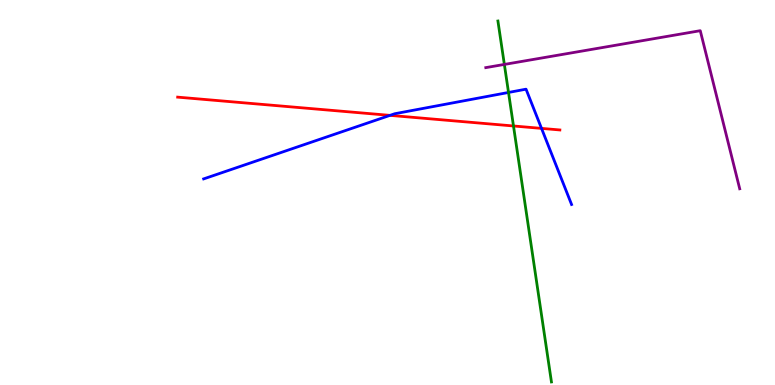[{'lines': ['blue', 'red'], 'intersections': [{'x': 5.03, 'y': 7.0}, {'x': 6.99, 'y': 6.67}]}, {'lines': ['green', 'red'], 'intersections': [{'x': 6.63, 'y': 6.73}]}, {'lines': ['purple', 'red'], 'intersections': []}, {'lines': ['blue', 'green'], 'intersections': [{'x': 6.56, 'y': 7.6}]}, {'lines': ['blue', 'purple'], 'intersections': []}, {'lines': ['green', 'purple'], 'intersections': [{'x': 6.51, 'y': 8.33}]}]